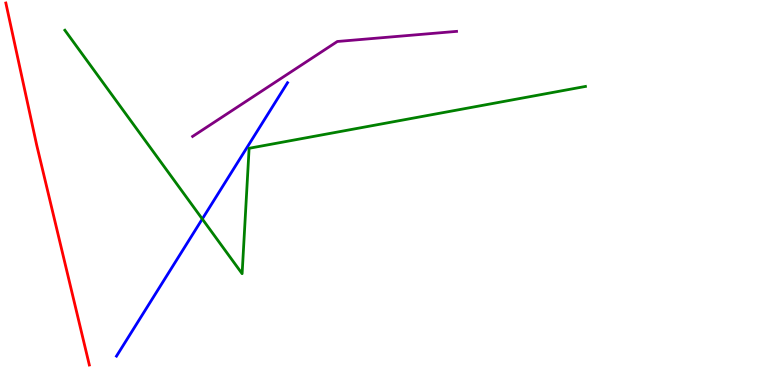[{'lines': ['blue', 'red'], 'intersections': []}, {'lines': ['green', 'red'], 'intersections': []}, {'lines': ['purple', 'red'], 'intersections': []}, {'lines': ['blue', 'green'], 'intersections': [{'x': 2.61, 'y': 4.31}]}, {'lines': ['blue', 'purple'], 'intersections': []}, {'lines': ['green', 'purple'], 'intersections': []}]